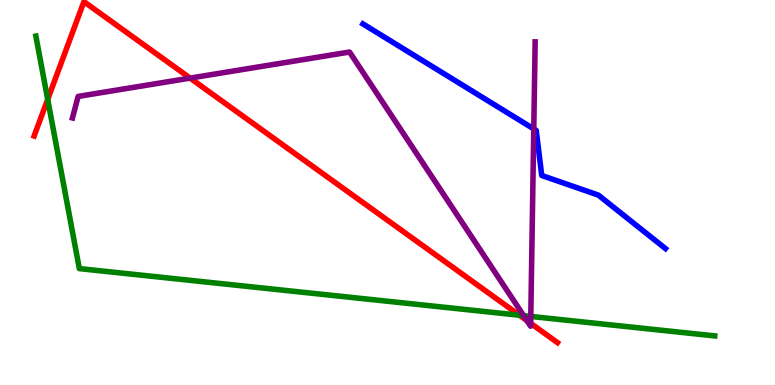[{'lines': ['blue', 'red'], 'intersections': []}, {'lines': ['green', 'red'], 'intersections': [{'x': 0.616, 'y': 7.42}, {'x': 6.7, 'y': 1.81}]}, {'lines': ['purple', 'red'], 'intersections': [{'x': 2.45, 'y': 7.97}, {'x': 6.8, 'y': 1.67}, {'x': 6.85, 'y': 1.6}]}, {'lines': ['blue', 'green'], 'intersections': []}, {'lines': ['blue', 'purple'], 'intersections': [{'x': 6.89, 'y': 6.65}]}, {'lines': ['green', 'purple'], 'intersections': [{'x': 6.76, 'y': 1.8}, {'x': 6.85, 'y': 1.78}]}]